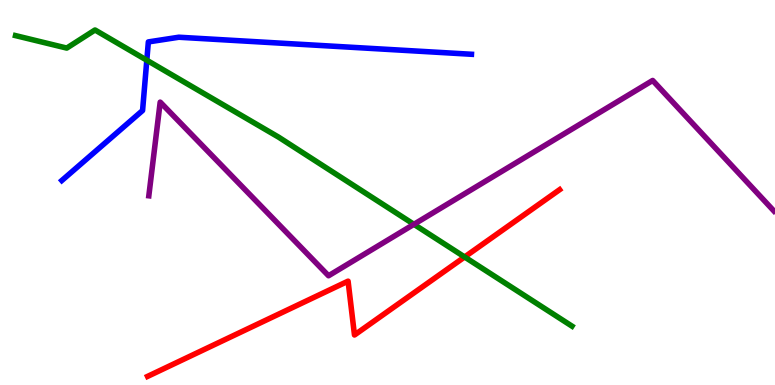[{'lines': ['blue', 'red'], 'intersections': []}, {'lines': ['green', 'red'], 'intersections': [{'x': 6.0, 'y': 3.33}]}, {'lines': ['purple', 'red'], 'intersections': []}, {'lines': ['blue', 'green'], 'intersections': [{'x': 1.89, 'y': 8.44}]}, {'lines': ['blue', 'purple'], 'intersections': []}, {'lines': ['green', 'purple'], 'intersections': [{'x': 5.34, 'y': 4.17}]}]